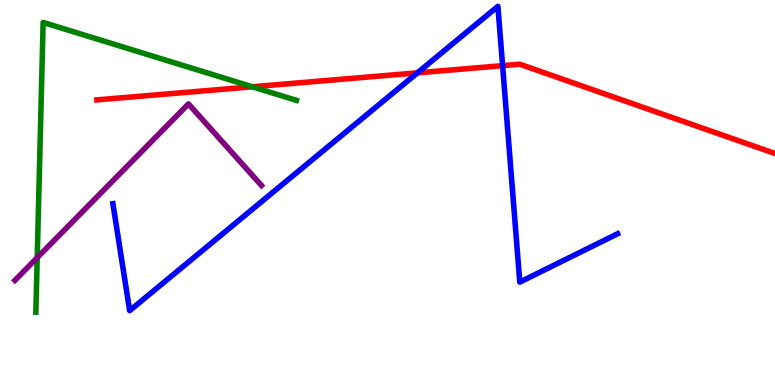[{'lines': ['blue', 'red'], 'intersections': [{'x': 5.39, 'y': 8.11}, {'x': 6.49, 'y': 8.29}]}, {'lines': ['green', 'red'], 'intersections': [{'x': 3.26, 'y': 7.75}]}, {'lines': ['purple', 'red'], 'intersections': []}, {'lines': ['blue', 'green'], 'intersections': []}, {'lines': ['blue', 'purple'], 'intersections': []}, {'lines': ['green', 'purple'], 'intersections': [{'x': 0.48, 'y': 3.31}]}]